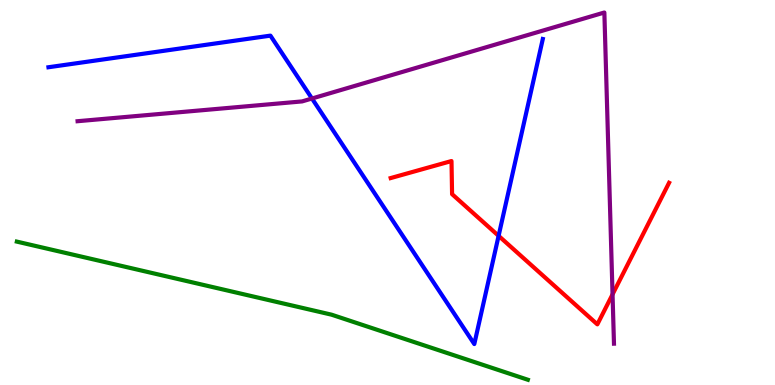[{'lines': ['blue', 'red'], 'intersections': [{'x': 6.43, 'y': 3.87}]}, {'lines': ['green', 'red'], 'intersections': []}, {'lines': ['purple', 'red'], 'intersections': [{'x': 7.9, 'y': 2.35}]}, {'lines': ['blue', 'green'], 'intersections': []}, {'lines': ['blue', 'purple'], 'intersections': [{'x': 4.03, 'y': 7.44}]}, {'lines': ['green', 'purple'], 'intersections': []}]